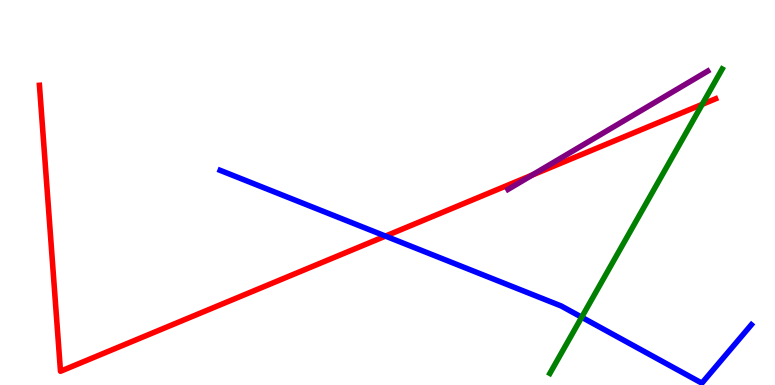[{'lines': ['blue', 'red'], 'intersections': [{'x': 4.97, 'y': 3.87}]}, {'lines': ['green', 'red'], 'intersections': [{'x': 9.06, 'y': 7.29}]}, {'lines': ['purple', 'red'], 'intersections': [{'x': 6.87, 'y': 5.45}]}, {'lines': ['blue', 'green'], 'intersections': [{'x': 7.51, 'y': 1.76}]}, {'lines': ['blue', 'purple'], 'intersections': []}, {'lines': ['green', 'purple'], 'intersections': []}]